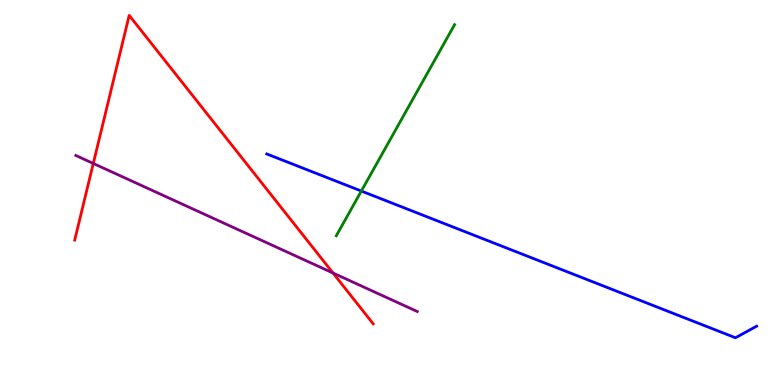[{'lines': ['blue', 'red'], 'intersections': []}, {'lines': ['green', 'red'], 'intersections': []}, {'lines': ['purple', 'red'], 'intersections': [{'x': 1.2, 'y': 5.75}, {'x': 4.3, 'y': 2.91}]}, {'lines': ['blue', 'green'], 'intersections': [{'x': 4.66, 'y': 5.04}]}, {'lines': ['blue', 'purple'], 'intersections': []}, {'lines': ['green', 'purple'], 'intersections': []}]